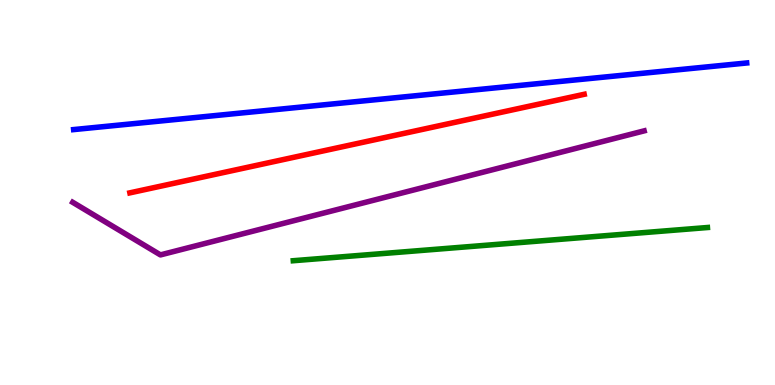[{'lines': ['blue', 'red'], 'intersections': []}, {'lines': ['green', 'red'], 'intersections': []}, {'lines': ['purple', 'red'], 'intersections': []}, {'lines': ['blue', 'green'], 'intersections': []}, {'lines': ['blue', 'purple'], 'intersections': []}, {'lines': ['green', 'purple'], 'intersections': []}]